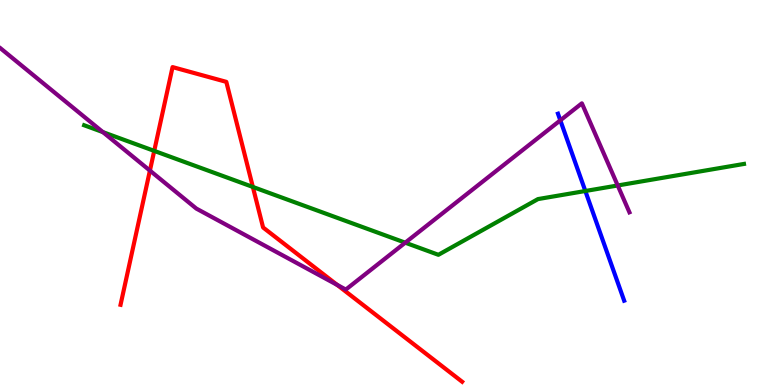[{'lines': ['blue', 'red'], 'intersections': []}, {'lines': ['green', 'red'], 'intersections': [{'x': 1.99, 'y': 6.08}, {'x': 3.26, 'y': 5.14}]}, {'lines': ['purple', 'red'], 'intersections': [{'x': 1.93, 'y': 5.57}, {'x': 4.35, 'y': 2.6}]}, {'lines': ['blue', 'green'], 'intersections': [{'x': 7.55, 'y': 5.04}]}, {'lines': ['blue', 'purple'], 'intersections': [{'x': 7.23, 'y': 6.87}]}, {'lines': ['green', 'purple'], 'intersections': [{'x': 1.33, 'y': 6.57}, {'x': 5.23, 'y': 3.7}, {'x': 7.97, 'y': 5.18}]}]